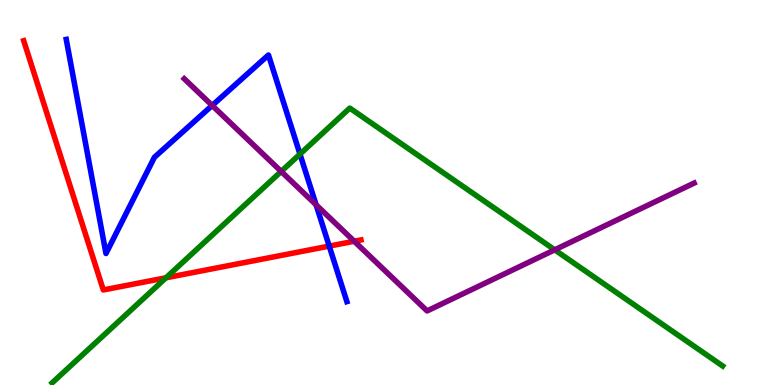[{'lines': ['blue', 'red'], 'intersections': [{'x': 4.25, 'y': 3.61}]}, {'lines': ['green', 'red'], 'intersections': [{'x': 2.14, 'y': 2.78}]}, {'lines': ['purple', 'red'], 'intersections': [{'x': 4.57, 'y': 3.73}]}, {'lines': ['blue', 'green'], 'intersections': [{'x': 3.87, 'y': 6.0}]}, {'lines': ['blue', 'purple'], 'intersections': [{'x': 2.74, 'y': 7.26}, {'x': 4.08, 'y': 4.68}]}, {'lines': ['green', 'purple'], 'intersections': [{'x': 3.63, 'y': 5.55}, {'x': 7.16, 'y': 3.51}]}]